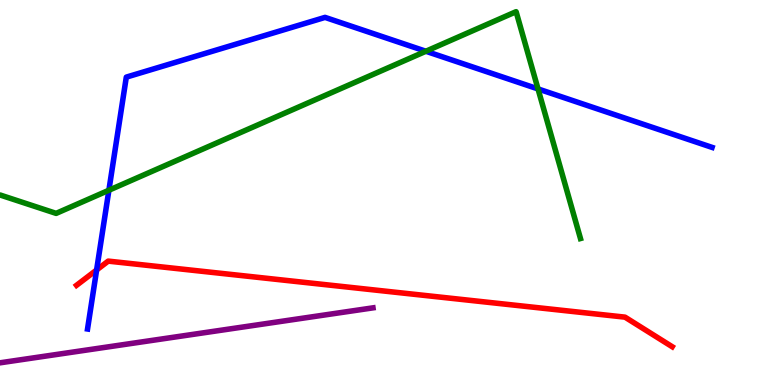[{'lines': ['blue', 'red'], 'intersections': [{'x': 1.25, 'y': 2.99}]}, {'lines': ['green', 'red'], 'intersections': []}, {'lines': ['purple', 'red'], 'intersections': []}, {'lines': ['blue', 'green'], 'intersections': [{'x': 1.41, 'y': 5.06}, {'x': 5.5, 'y': 8.67}, {'x': 6.94, 'y': 7.69}]}, {'lines': ['blue', 'purple'], 'intersections': []}, {'lines': ['green', 'purple'], 'intersections': []}]